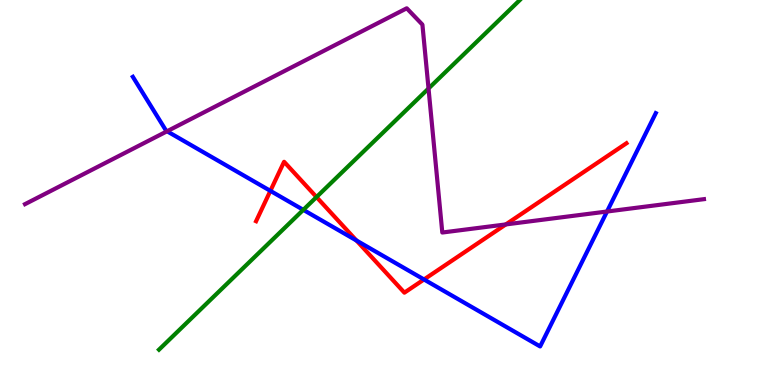[{'lines': ['blue', 'red'], 'intersections': [{'x': 3.49, 'y': 5.04}, {'x': 4.6, 'y': 3.75}, {'x': 5.47, 'y': 2.74}]}, {'lines': ['green', 'red'], 'intersections': [{'x': 4.08, 'y': 4.88}]}, {'lines': ['purple', 'red'], 'intersections': [{'x': 6.53, 'y': 4.17}]}, {'lines': ['blue', 'green'], 'intersections': [{'x': 3.91, 'y': 4.55}]}, {'lines': ['blue', 'purple'], 'intersections': [{'x': 2.16, 'y': 6.59}, {'x': 7.83, 'y': 4.51}]}, {'lines': ['green', 'purple'], 'intersections': [{'x': 5.53, 'y': 7.7}]}]